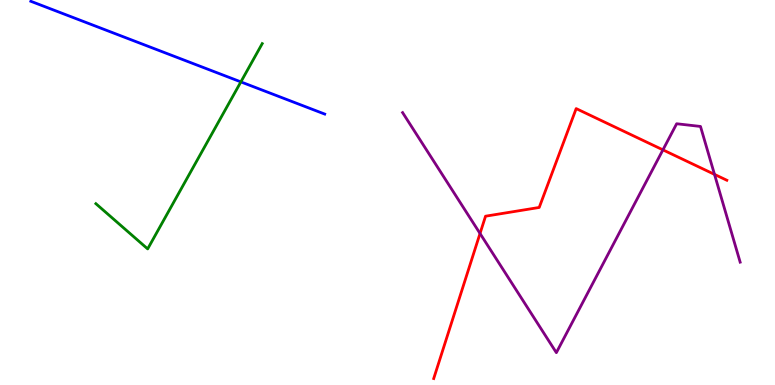[{'lines': ['blue', 'red'], 'intersections': []}, {'lines': ['green', 'red'], 'intersections': []}, {'lines': ['purple', 'red'], 'intersections': [{'x': 6.19, 'y': 3.94}, {'x': 8.55, 'y': 6.11}, {'x': 9.22, 'y': 5.47}]}, {'lines': ['blue', 'green'], 'intersections': [{'x': 3.11, 'y': 7.87}]}, {'lines': ['blue', 'purple'], 'intersections': []}, {'lines': ['green', 'purple'], 'intersections': []}]